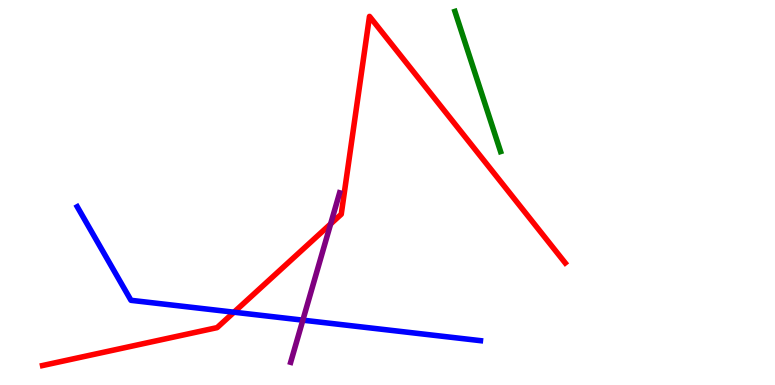[{'lines': ['blue', 'red'], 'intersections': [{'x': 3.02, 'y': 1.89}]}, {'lines': ['green', 'red'], 'intersections': []}, {'lines': ['purple', 'red'], 'intersections': [{'x': 4.27, 'y': 4.18}]}, {'lines': ['blue', 'green'], 'intersections': []}, {'lines': ['blue', 'purple'], 'intersections': [{'x': 3.91, 'y': 1.68}]}, {'lines': ['green', 'purple'], 'intersections': []}]